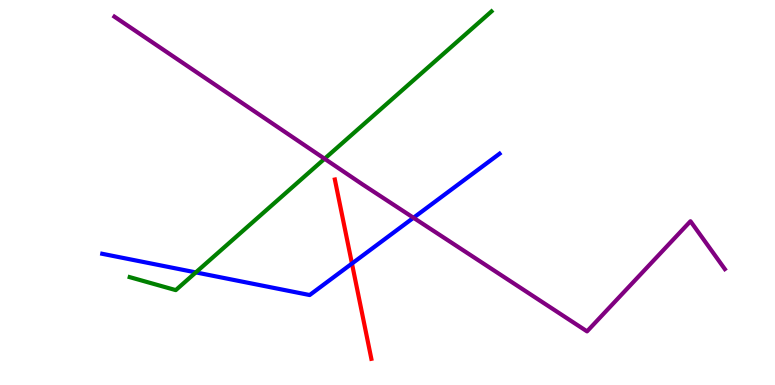[{'lines': ['blue', 'red'], 'intersections': [{'x': 4.54, 'y': 3.15}]}, {'lines': ['green', 'red'], 'intersections': []}, {'lines': ['purple', 'red'], 'intersections': []}, {'lines': ['blue', 'green'], 'intersections': [{'x': 2.53, 'y': 2.92}]}, {'lines': ['blue', 'purple'], 'intersections': [{'x': 5.34, 'y': 4.34}]}, {'lines': ['green', 'purple'], 'intersections': [{'x': 4.19, 'y': 5.88}]}]